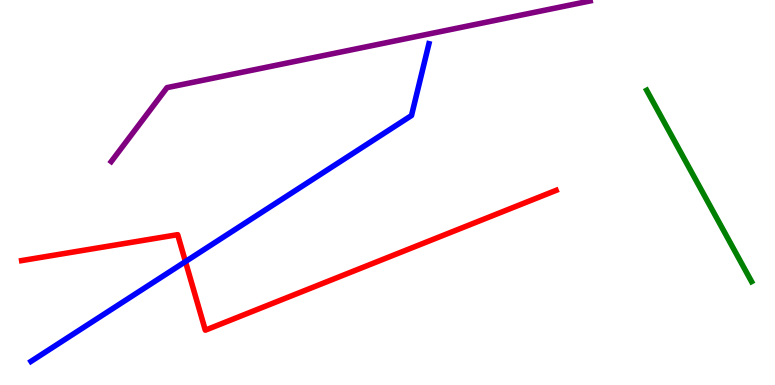[{'lines': ['blue', 'red'], 'intersections': [{'x': 2.39, 'y': 3.21}]}, {'lines': ['green', 'red'], 'intersections': []}, {'lines': ['purple', 'red'], 'intersections': []}, {'lines': ['blue', 'green'], 'intersections': []}, {'lines': ['blue', 'purple'], 'intersections': []}, {'lines': ['green', 'purple'], 'intersections': []}]